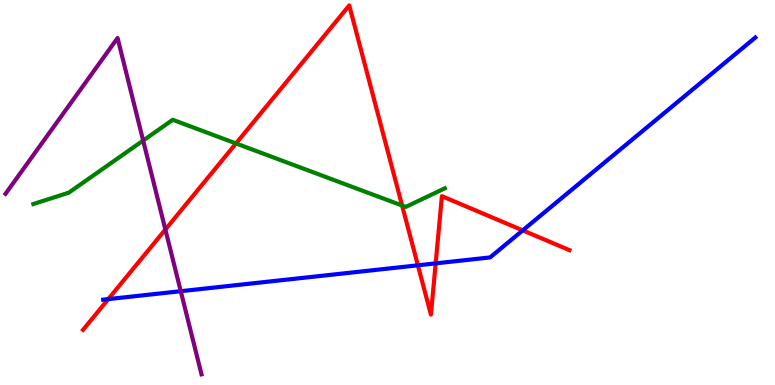[{'lines': ['blue', 'red'], 'intersections': [{'x': 1.4, 'y': 2.23}, {'x': 5.39, 'y': 3.11}, {'x': 5.62, 'y': 3.16}, {'x': 6.74, 'y': 4.02}]}, {'lines': ['green', 'red'], 'intersections': [{'x': 3.05, 'y': 6.27}, {'x': 5.19, 'y': 4.66}]}, {'lines': ['purple', 'red'], 'intersections': [{'x': 2.13, 'y': 4.04}]}, {'lines': ['blue', 'green'], 'intersections': []}, {'lines': ['blue', 'purple'], 'intersections': [{'x': 2.33, 'y': 2.44}]}, {'lines': ['green', 'purple'], 'intersections': [{'x': 1.85, 'y': 6.35}]}]